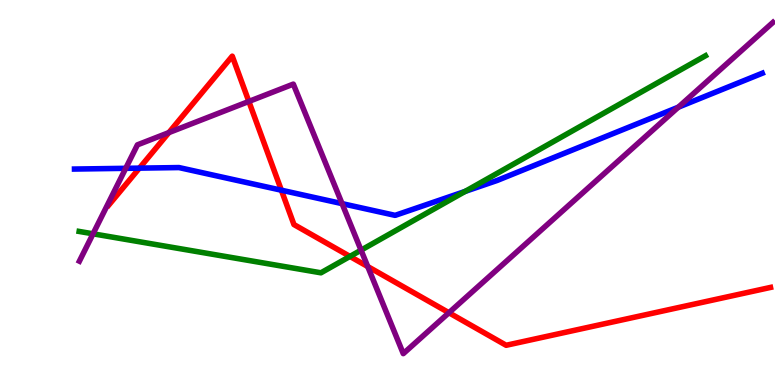[{'lines': ['blue', 'red'], 'intersections': [{'x': 1.8, 'y': 5.63}, {'x': 3.63, 'y': 5.06}]}, {'lines': ['green', 'red'], 'intersections': [{'x': 4.52, 'y': 3.34}]}, {'lines': ['purple', 'red'], 'intersections': [{'x': 2.18, 'y': 6.56}, {'x': 3.21, 'y': 7.37}, {'x': 4.75, 'y': 3.08}, {'x': 5.79, 'y': 1.88}]}, {'lines': ['blue', 'green'], 'intersections': [{'x': 6.0, 'y': 5.03}]}, {'lines': ['blue', 'purple'], 'intersections': [{'x': 1.62, 'y': 5.63}, {'x': 4.41, 'y': 4.71}, {'x': 8.75, 'y': 7.22}]}, {'lines': ['green', 'purple'], 'intersections': [{'x': 1.2, 'y': 3.93}, {'x': 4.66, 'y': 3.5}]}]